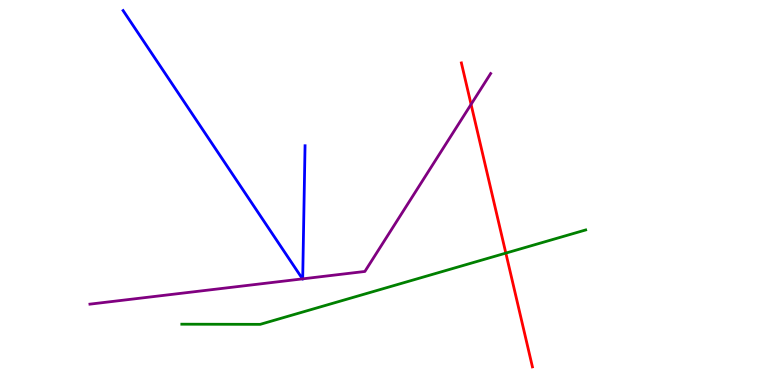[{'lines': ['blue', 'red'], 'intersections': []}, {'lines': ['green', 'red'], 'intersections': [{'x': 6.53, 'y': 3.43}]}, {'lines': ['purple', 'red'], 'intersections': [{'x': 6.08, 'y': 7.29}]}, {'lines': ['blue', 'green'], 'intersections': []}, {'lines': ['blue', 'purple'], 'intersections': [{'x': 3.9, 'y': 2.76}, {'x': 3.91, 'y': 2.76}]}, {'lines': ['green', 'purple'], 'intersections': []}]